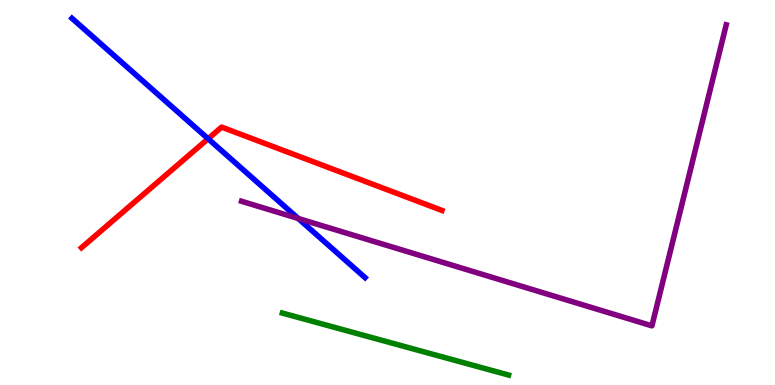[{'lines': ['blue', 'red'], 'intersections': [{'x': 2.69, 'y': 6.4}]}, {'lines': ['green', 'red'], 'intersections': []}, {'lines': ['purple', 'red'], 'intersections': []}, {'lines': ['blue', 'green'], 'intersections': []}, {'lines': ['blue', 'purple'], 'intersections': [{'x': 3.85, 'y': 4.33}]}, {'lines': ['green', 'purple'], 'intersections': []}]